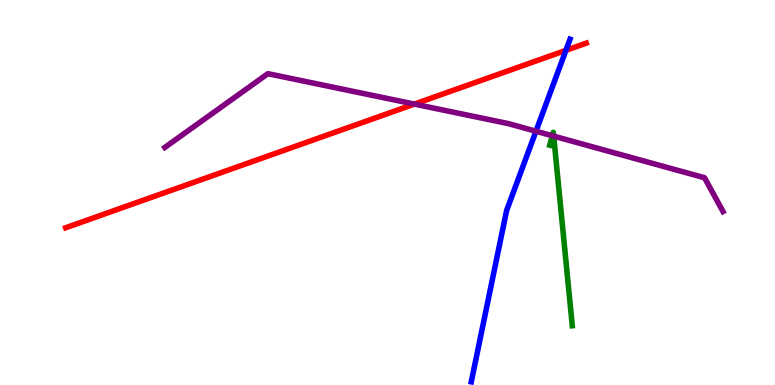[{'lines': ['blue', 'red'], 'intersections': [{'x': 7.3, 'y': 8.69}]}, {'lines': ['green', 'red'], 'intersections': []}, {'lines': ['purple', 'red'], 'intersections': [{'x': 5.35, 'y': 7.3}]}, {'lines': ['blue', 'green'], 'intersections': []}, {'lines': ['blue', 'purple'], 'intersections': [{'x': 6.92, 'y': 6.59}]}, {'lines': ['green', 'purple'], 'intersections': [{'x': 7.13, 'y': 6.47}, {'x': 7.14, 'y': 6.46}]}]